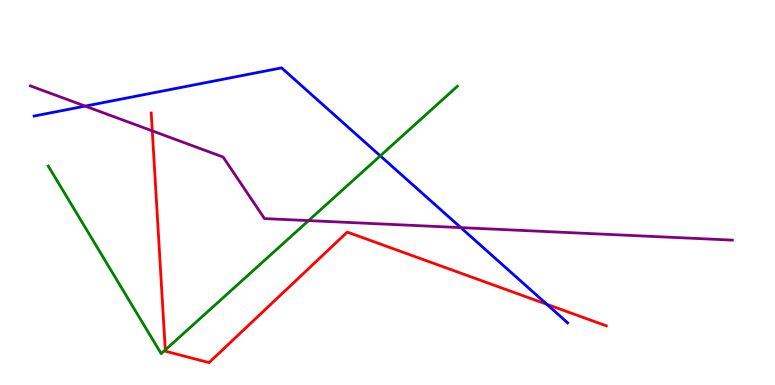[{'lines': ['blue', 'red'], 'intersections': [{'x': 7.06, 'y': 2.1}]}, {'lines': ['green', 'red'], 'intersections': [{'x': 2.13, 'y': 0.91}]}, {'lines': ['purple', 'red'], 'intersections': [{'x': 1.96, 'y': 6.6}]}, {'lines': ['blue', 'green'], 'intersections': [{'x': 4.91, 'y': 5.95}]}, {'lines': ['blue', 'purple'], 'intersections': [{'x': 1.1, 'y': 7.24}, {'x': 5.95, 'y': 4.09}]}, {'lines': ['green', 'purple'], 'intersections': [{'x': 3.98, 'y': 4.27}]}]